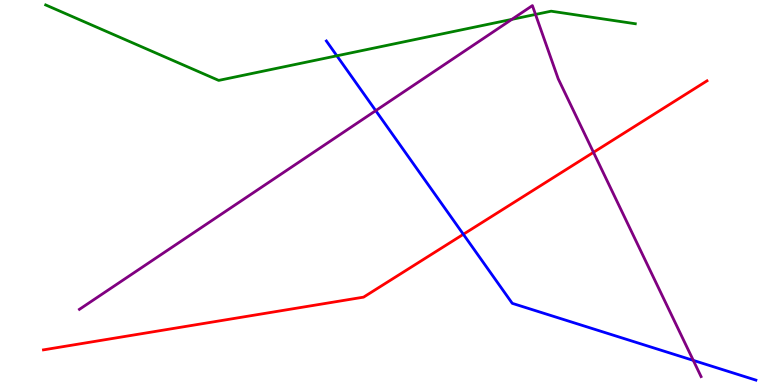[{'lines': ['blue', 'red'], 'intersections': [{'x': 5.98, 'y': 3.91}]}, {'lines': ['green', 'red'], 'intersections': []}, {'lines': ['purple', 'red'], 'intersections': [{'x': 7.66, 'y': 6.04}]}, {'lines': ['blue', 'green'], 'intersections': [{'x': 4.35, 'y': 8.55}]}, {'lines': ['blue', 'purple'], 'intersections': [{'x': 4.85, 'y': 7.13}, {'x': 8.95, 'y': 0.639}]}, {'lines': ['green', 'purple'], 'intersections': [{'x': 6.6, 'y': 9.5}, {'x': 6.91, 'y': 9.63}]}]